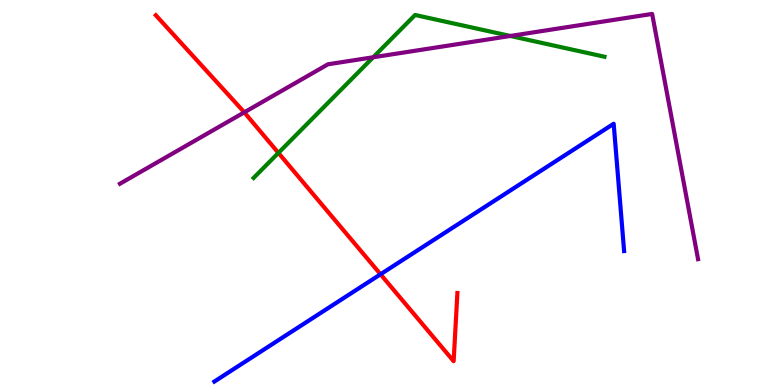[{'lines': ['blue', 'red'], 'intersections': [{'x': 4.91, 'y': 2.88}]}, {'lines': ['green', 'red'], 'intersections': [{'x': 3.59, 'y': 6.03}]}, {'lines': ['purple', 'red'], 'intersections': [{'x': 3.15, 'y': 7.08}]}, {'lines': ['blue', 'green'], 'intersections': []}, {'lines': ['blue', 'purple'], 'intersections': []}, {'lines': ['green', 'purple'], 'intersections': [{'x': 4.82, 'y': 8.51}, {'x': 6.58, 'y': 9.07}]}]